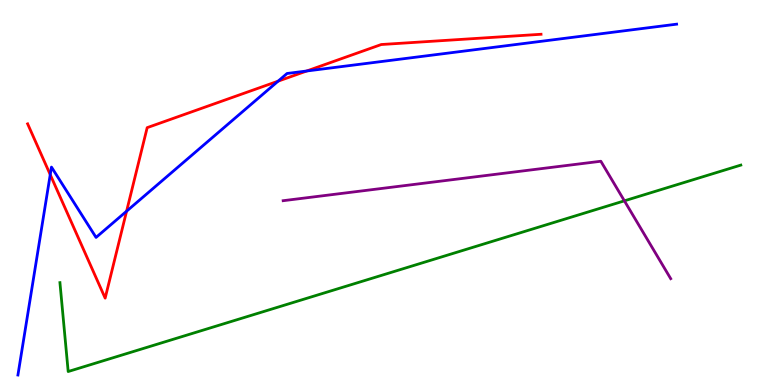[{'lines': ['blue', 'red'], 'intersections': [{'x': 0.648, 'y': 5.46}, {'x': 1.63, 'y': 4.51}, {'x': 3.59, 'y': 7.89}, {'x': 3.96, 'y': 8.16}]}, {'lines': ['green', 'red'], 'intersections': []}, {'lines': ['purple', 'red'], 'intersections': []}, {'lines': ['blue', 'green'], 'intersections': []}, {'lines': ['blue', 'purple'], 'intersections': []}, {'lines': ['green', 'purple'], 'intersections': [{'x': 8.06, 'y': 4.78}]}]